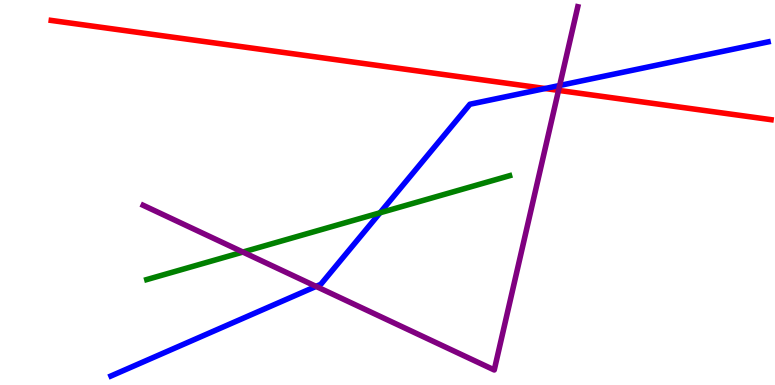[{'lines': ['blue', 'red'], 'intersections': [{'x': 7.03, 'y': 7.7}]}, {'lines': ['green', 'red'], 'intersections': []}, {'lines': ['purple', 'red'], 'intersections': [{'x': 7.21, 'y': 7.65}]}, {'lines': ['blue', 'green'], 'intersections': [{'x': 4.9, 'y': 4.47}]}, {'lines': ['blue', 'purple'], 'intersections': [{'x': 4.08, 'y': 2.56}, {'x': 7.22, 'y': 7.78}]}, {'lines': ['green', 'purple'], 'intersections': [{'x': 3.13, 'y': 3.45}]}]